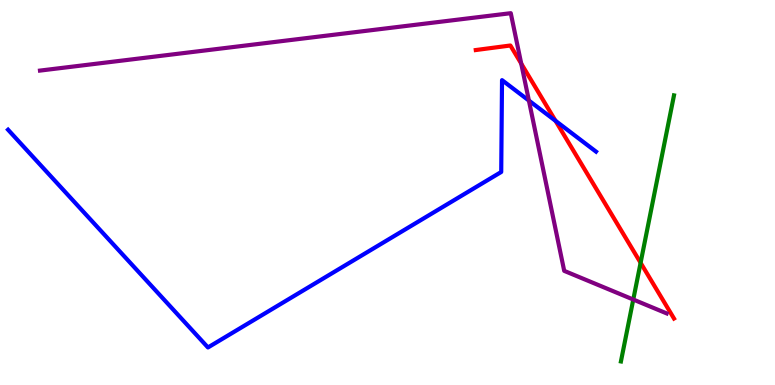[{'lines': ['blue', 'red'], 'intersections': [{'x': 7.17, 'y': 6.86}]}, {'lines': ['green', 'red'], 'intersections': [{'x': 8.27, 'y': 3.17}]}, {'lines': ['purple', 'red'], 'intersections': [{'x': 6.73, 'y': 8.35}]}, {'lines': ['blue', 'green'], 'intersections': []}, {'lines': ['blue', 'purple'], 'intersections': [{'x': 6.82, 'y': 7.39}]}, {'lines': ['green', 'purple'], 'intersections': [{'x': 8.17, 'y': 2.22}]}]